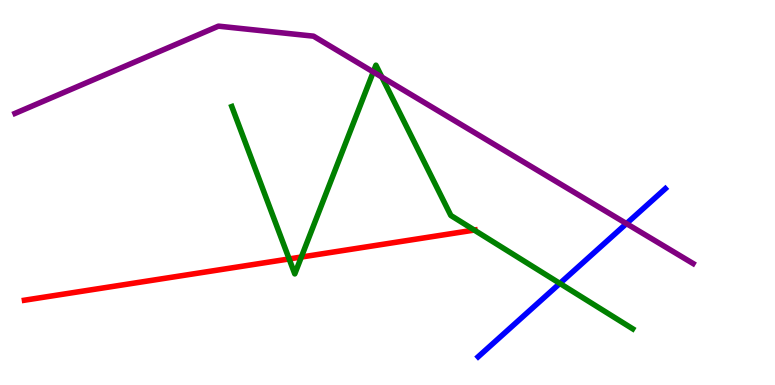[{'lines': ['blue', 'red'], 'intersections': []}, {'lines': ['green', 'red'], 'intersections': [{'x': 3.73, 'y': 3.27}, {'x': 3.89, 'y': 3.32}, {'x': 6.12, 'y': 4.02}]}, {'lines': ['purple', 'red'], 'intersections': []}, {'lines': ['blue', 'green'], 'intersections': [{'x': 7.22, 'y': 2.64}]}, {'lines': ['blue', 'purple'], 'intersections': [{'x': 8.08, 'y': 4.19}]}, {'lines': ['green', 'purple'], 'intersections': [{'x': 4.82, 'y': 8.13}, {'x': 4.93, 'y': 8.0}]}]